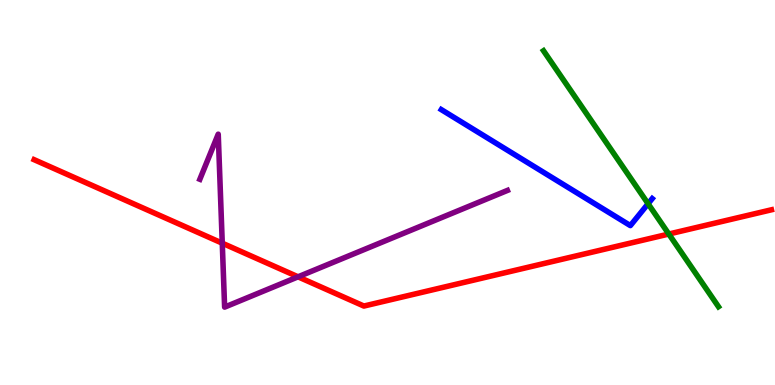[{'lines': ['blue', 'red'], 'intersections': []}, {'lines': ['green', 'red'], 'intersections': [{'x': 8.63, 'y': 3.92}]}, {'lines': ['purple', 'red'], 'intersections': [{'x': 2.87, 'y': 3.68}, {'x': 3.85, 'y': 2.81}]}, {'lines': ['blue', 'green'], 'intersections': [{'x': 8.36, 'y': 4.71}]}, {'lines': ['blue', 'purple'], 'intersections': []}, {'lines': ['green', 'purple'], 'intersections': []}]